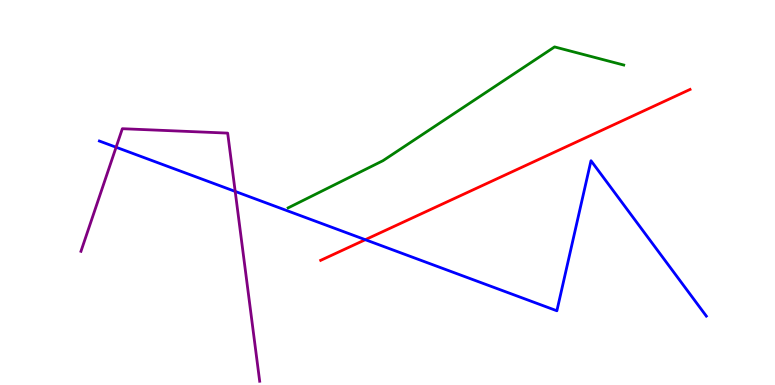[{'lines': ['blue', 'red'], 'intersections': [{'x': 4.71, 'y': 3.77}]}, {'lines': ['green', 'red'], 'intersections': []}, {'lines': ['purple', 'red'], 'intersections': []}, {'lines': ['blue', 'green'], 'intersections': []}, {'lines': ['blue', 'purple'], 'intersections': [{'x': 1.5, 'y': 6.18}, {'x': 3.03, 'y': 5.03}]}, {'lines': ['green', 'purple'], 'intersections': []}]